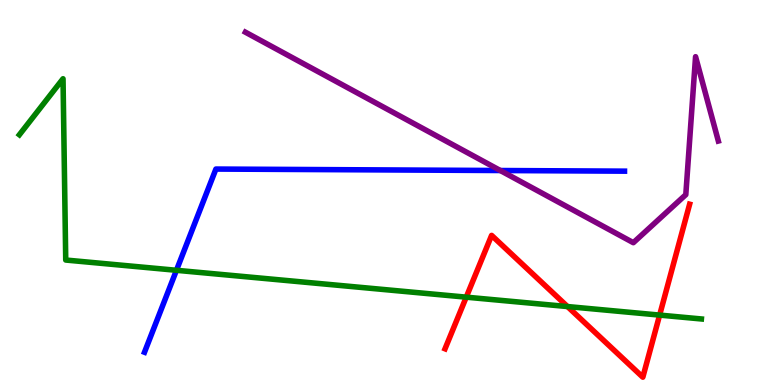[{'lines': ['blue', 'red'], 'intersections': []}, {'lines': ['green', 'red'], 'intersections': [{'x': 6.02, 'y': 2.28}, {'x': 7.32, 'y': 2.04}, {'x': 8.51, 'y': 1.82}]}, {'lines': ['purple', 'red'], 'intersections': []}, {'lines': ['blue', 'green'], 'intersections': [{'x': 2.28, 'y': 2.98}]}, {'lines': ['blue', 'purple'], 'intersections': [{'x': 6.46, 'y': 5.57}]}, {'lines': ['green', 'purple'], 'intersections': []}]